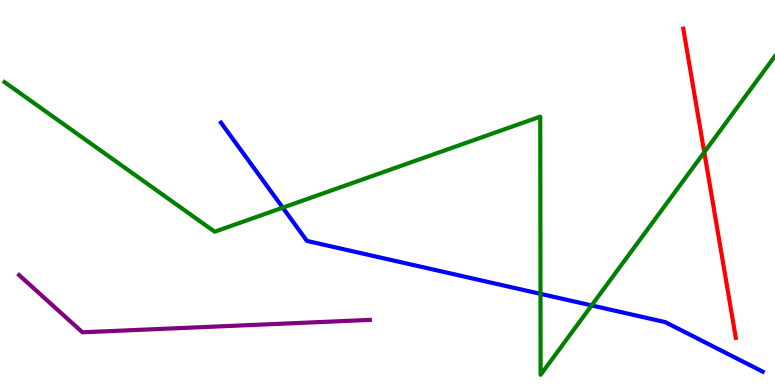[{'lines': ['blue', 'red'], 'intersections': []}, {'lines': ['green', 'red'], 'intersections': [{'x': 9.09, 'y': 6.05}]}, {'lines': ['purple', 'red'], 'intersections': []}, {'lines': ['blue', 'green'], 'intersections': [{'x': 3.65, 'y': 4.61}, {'x': 6.97, 'y': 2.37}, {'x': 7.63, 'y': 2.07}]}, {'lines': ['blue', 'purple'], 'intersections': []}, {'lines': ['green', 'purple'], 'intersections': []}]